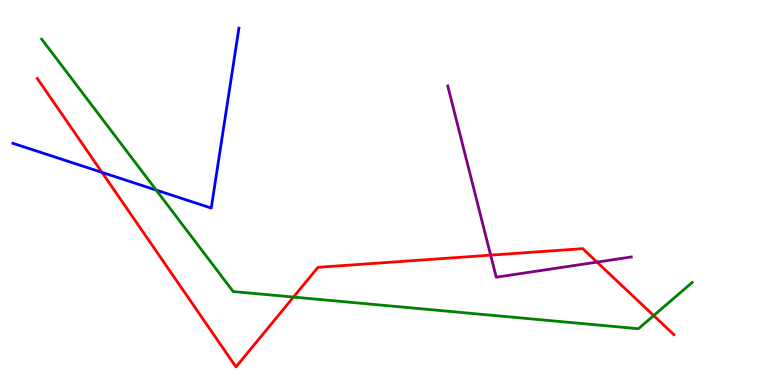[{'lines': ['blue', 'red'], 'intersections': [{'x': 1.32, 'y': 5.52}]}, {'lines': ['green', 'red'], 'intersections': [{'x': 3.79, 'y': 2.28}, {'x': 8.43, 'y': 1.8}]}, {'lines': ['purple', 'red'], 'intersections': [{'x': 6.33, 'y': 3.37}, {'x': 7.7, 'y': 3.19}]}, {'lines': ['blue', 'green'], 'intersections': [{'x': 2.02, 'y': 5.06}]}, {'lines': ['blue', 'purple'], 'intersections': []}, {'lines': ['green', 'purple'], 'intersections': []}]